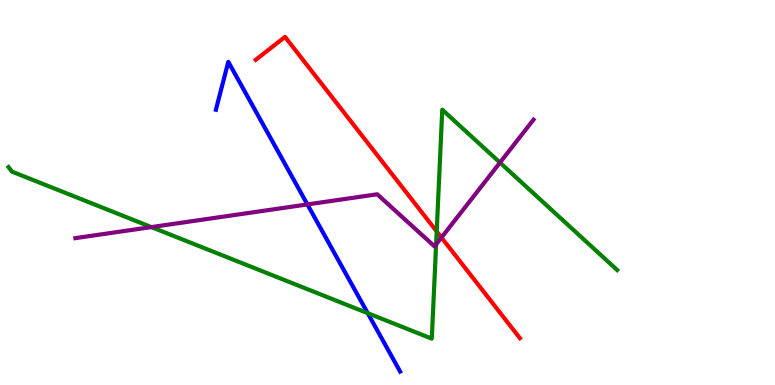[{'lines': ['blue', 'red'], 'intersections': []}, {'lines': ['green', 'red'], 'intersections': [{'x': 5.63, 'y': 3.99}]}, {'lines': ['purple', 'red'], 'intersections': [{'x': 5.7, 'y': 3.83}]}, {'lines': ['blue', 'green'], 'intersections': [{'x': 4.74, 'y': 1.87}]}, {'lines': ['blue', 'purple'], 'intersections': [{'x': 3.97, 'y': 4.69}]}, {'lines': ['green', 'purple'], 'intersections': [{'x': 1.95, 'y': 4.1}, {'x': 5.63, 'y': 3.65}, {'x': 6.45, 'y': 5.78}]}]